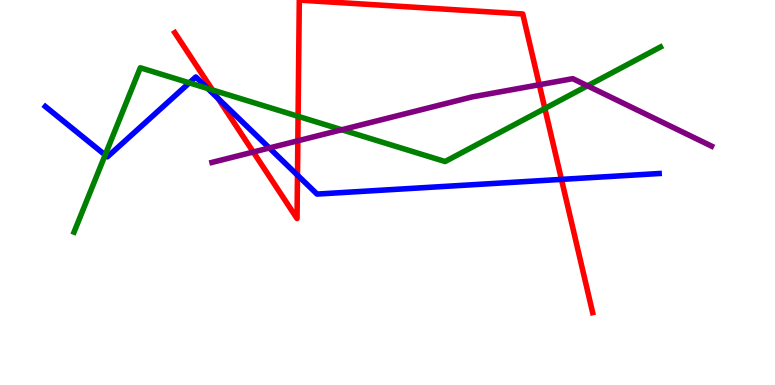[{'lines': ['blue', 'red'], 'intersections': [{'x': 2.81, 'y': 7.44}, {'x': 3.84, 'y': 5.45}, {'x': 7.24, 'y': 5.34}]}, {'lines': ['green', 'red'], 'intersections': [{'x': 2.74, 'y': 7.66}, {'x': 3.85, 'y': 6.98}, {'x': 7.03, 'y': 7.18}]}, {'lines': ['purple', 'red'], 'intersections': [{'x': 3.27, 'y': 6.05}, {'x': 3.84, 'y': 6.34}, {'x': 6.96, 'y': 7.8}]}, {'lines': ['blue', 'green'], 'intersections': [{'x': 1.36, 'y': 5.97}, {'x': 2.44, 'y': 7.85}, {'x': 2.68, 'y': 7.7}]}, {'lines': ['blue', 'purple'], 'intersections': [{'x': 3.48, 'y': 6.16}]}, {'lines': ['green', 'purple'], 'intersections': [{'x': 4.41, 'y': 6.63}, {'x': 7.58, 'y': 7.77}]}]